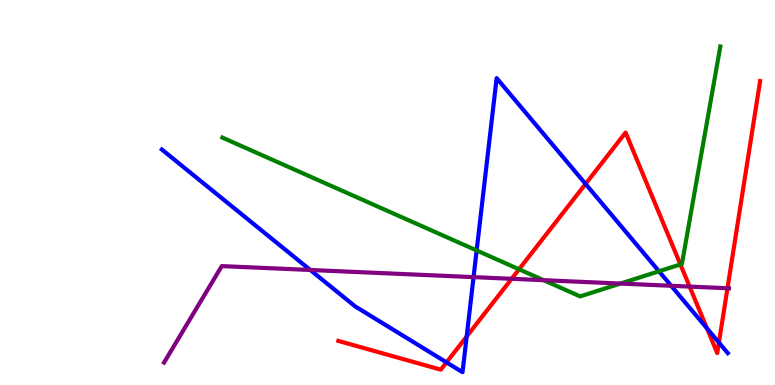[{'lines': ['blue', 'red'], 'intersections': [{'x': 5.76, 'y': 0.588}, {'x': 6.02, 'y': 1.26}, {'x': 7.56, 'y': 5.22}, {'x': 9.12, 'y': 1.47}, {'x': 9.28, 'y': 1.1}]}, {'lines': ['green', 'red'], 'intersections': [{'x': 6.7, 'y': 3.01}, {'x': 8.78, 'y': 3.13}]}, {'lines': ['purple', 'red'], 'intersections': [{'x': 6.6, 'y': 2.76}, {'x': 8.9, 'y': 2.56}, {'x': 9.39, 'y': 2.51}]}, {'lines': ['blue', 'green'], 'intersections': [{'x': 6.15, 'y': 3.49}, {'x': 8.5, 'y': 2.95}]}, {'lines': ['blue', 'purple'], 'intersections': [{'x': 4.0, 'y': 2.99}, {'x': 6.11, 'y': 2.8}, {'x': 8.66, 'y': 2.58}]}, {'lines': ['green', 'purple'], 'intersections': [{'x': 7.01, 'y': 2.72}, {'x': 8.01, 'y': 2.63}]}]